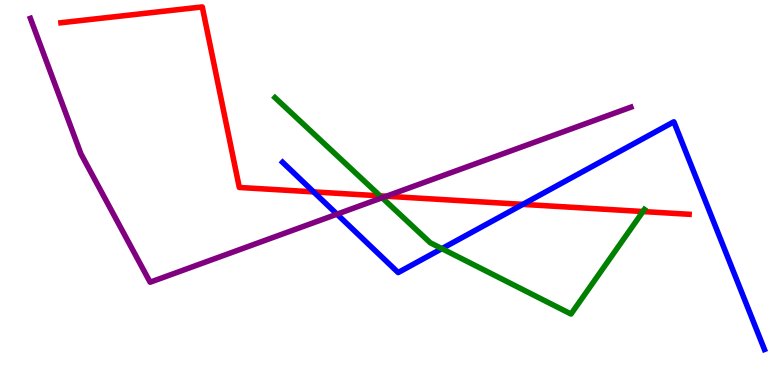[{'lines': ['blue', 'red'], 'intersections': [{'x': 4.05, 'y': 5.02}, {'x': 6.75, 'y': 4.69}]}, {'lines': ['green', 'red'], 'intersections': [{'x': 4.9, 'y': 4.91}, {'x': 8.3, 'y': 4.51}]}, {'lines': ['purple', 'red'], 'intersections': [{'x': 4.98, 'y': 4.9}]}, {'lines': ['blue', 'green'], 'intersections': [{'x': 5.7, 'y': 3.54}]}, {'lines': ['blue', 'purple'], 'intersections': [{'x': 4.35, 'y': 4.44}]}, {'lines': ['green', 'purple'], 'intersections': [{'x': 4.93, 'y': 4.86}]}]